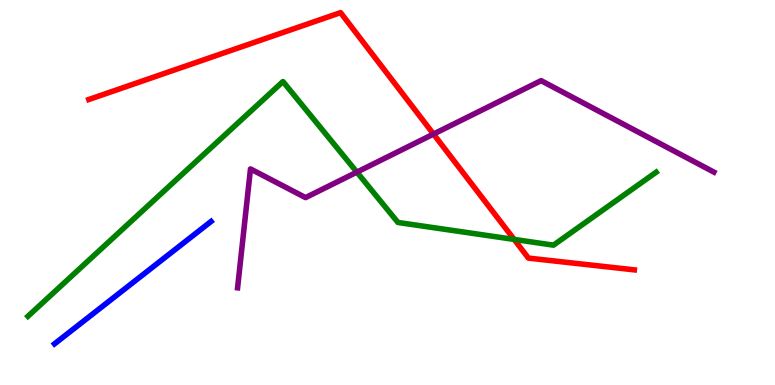[{'lines': ['blue', 'red'], 'intersections': []}, {'lines': ['green', 'red'], 'intersections': [{'x': 6.63, 'y': 3.78}]}, {'lines': ['purple', 'red'], 'intersections': [{'x': 5.59, 'y': 6.52}]}, {'lines': ['blue', 'green'], 'intersections': []}, {'lines': ['blue', 'purple'], 'intersections': []}, {'lines': ['green', 'purple'], 'intersections': [{'x': 4.6, 'y': 5.53}]}]